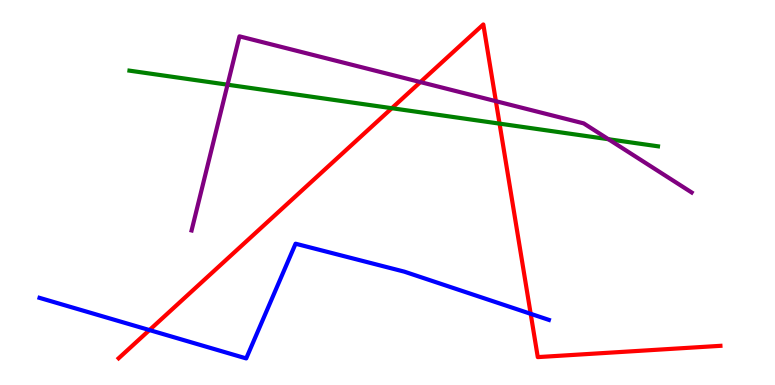[{'lines': ['blue', 'red'], 'intersections': [{'x': 1.93, 'y': 1.43}, {'x': 6.85, 'y': 1.85}]}, {'lines': ['green', 'red'], 'intersections': [{'x': 5.06, 'y': 7.19}, {'x': 6.45, 'y': 6.79}]}, {'lines': ['purple', 'red'], 'intersections': [{'x': 5.42, 'y': 7.87}, {'x': 6.4, 'y': 7.37}]}, {'lines': ['blue', 'green'], 'intersections': []}, {'lines': ['blue', 'purple'], 'intersections': []}, {'lines': ['green', 'purple'], 'intersections': [{'x': 2.94, 'y': 7.8}, {'x': 7.85, 'y': 6.38}]}]